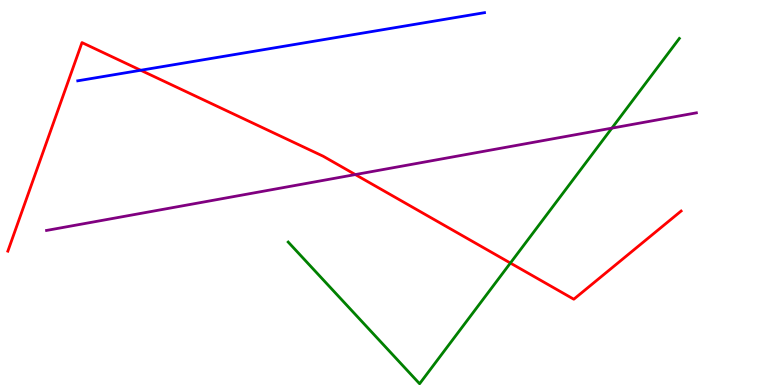[{'lines': ['blue', 'red'], 'intersections': [{'x': 1.82, 'y': 8.18}]}, {'lines': ['green', 'red'], 'intersections': [{'x': 6.59, 'y': 3.17}]}, {'lines': ['purple', 'red'], 'intersections': [{'x': 4.58, 'y': 5.47}]}, {'lines': ['blue', 'green'], 'intersections': []}, {'lines': ['blue', 'purple'], 'intersections': []}, {'lines': ['green', 'purple'], 'intersections': [{'x': 7.9, 'y': 6.67}]}]